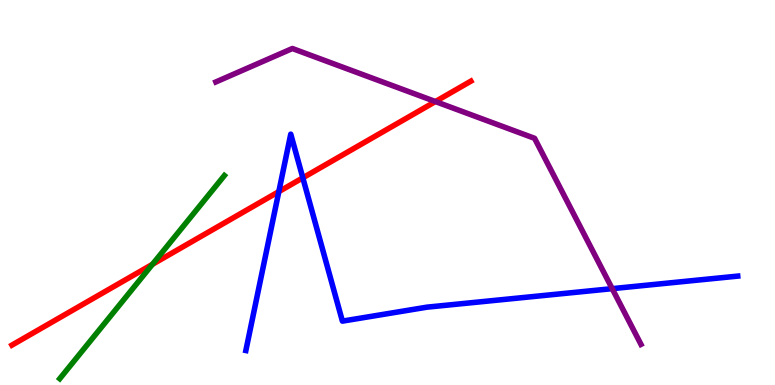[{'lines': ['blue', 'red'], 'intersections': [{'x': 3.6, 'y': 5.02}, {'x': 3.91, 'y': 5.38}]}, {'lines': ['green', 'red'], 'intersections': [{'x': 1.97, 'y': 3.13}]}, {'lines': ['purple', 'red'], 'intersections': [{'x': 5.62, 'y': 7.36}]}, {'lines': ['blue', 'green'], 'intersections': []}, {'lines': ['blue', 'purple'], 'intersections': [{'x': 7.9, 'y': 2.5}]}, {'lines': ['green', 'purple'], 'intersections': []}]